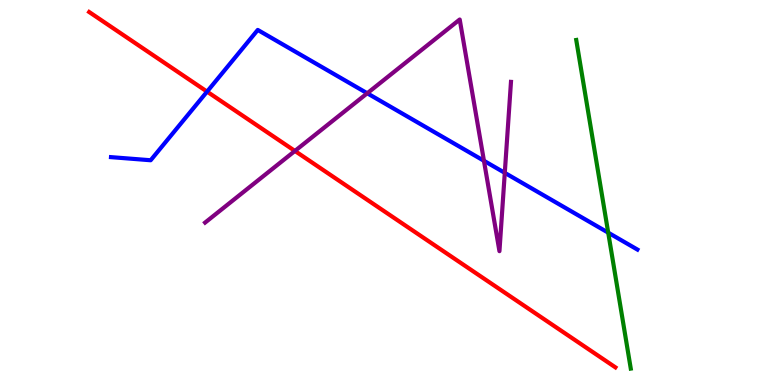[{'lines': ['blue', 'red'], 'intersections': [{'x': 2.67, 'y': 7.62}]}, {'lines': ['green', 'red'], 'intersections': []}, {'lines': ['purple', 'red'], 'intersections': [{'x': 3.81, 'y': 6.08}]}, {'lines': ['blue', 'green'], 'intersections': [{'x': 7.85, 'y': 3.96}]}, {'lines': ['blue', 'purple'], 'intersections': [{'x': 4.74, 'y': 7.58}, {'x': 6.24, 'y': 5.82}, {'x': 6.51, 'y': 5.51}]}, {'lines': ['green', 'purple'], 'intersections': []}]